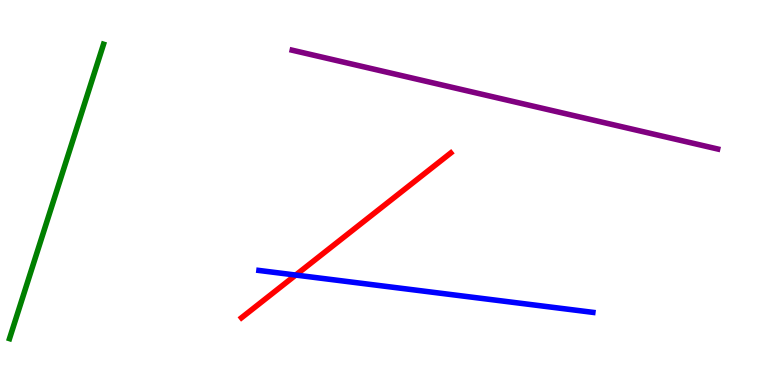[{'lines': ['blue', 'red'], 'intersections': [{'x': 3.82, 'y': 2.86}]}, {'lines': ['green', 'red'], 'intersections': []}, {'lines': ['purple', 'red'], 'intersections': []}, {'lines': ['blue', 'green'], 'intersections': []}, {'lines': ['blue', 'purple'], 'intersections': []}, {'lines': ['green', 'purple'], 'intersections': []}]